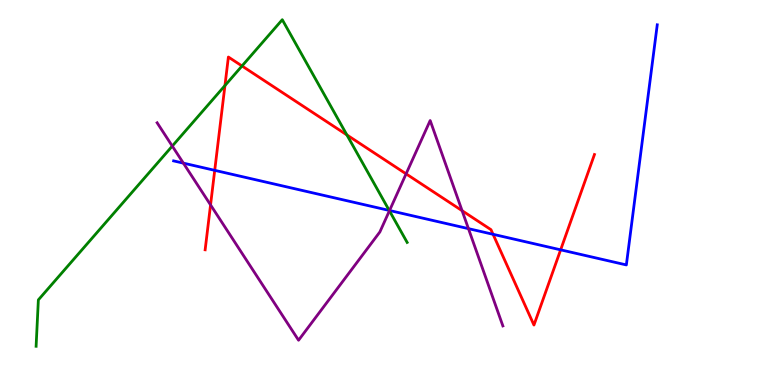[{'lines': ['blue', 'red'], 'intersections': [{'x': 2.77, 'y': 5.58}, {'x': 6.36, 'y': 3.91}, {'x': 7.23, 'y': 3.51}]}, {'lines': ['green', 'red'], 'intersections': [{'x': 2.9, 'y': 7.78}, {'x': 3.12, 'y': 8.29}, {'x': 4.48, 'y': 6.5}]}, {'lines': ['purple', 'red'], 'intersections': [{'x': 2.72, 'y': 4.68}, {'x': 5.24, 'y': 5.48}, {'x': 5.96, 'y': 4.53}]}, {'lines': ['blue', 'green'], 'intersections': [{'x': 5.02, 'y': 4.53}]}, {'lines': ['blue', 'purple'], 'intersections': [{'x': 2.37, 'y': 5.76}, {'x': 5.03, 'y': 4.53}, {'x': 6.04, 'y': 4.06}]}, {'lines': ['green', 'purple'], 'intersections': [{'x': 2.22, 'y': 6.21}, {'x': 5.02, 'y': 4.52}]}]